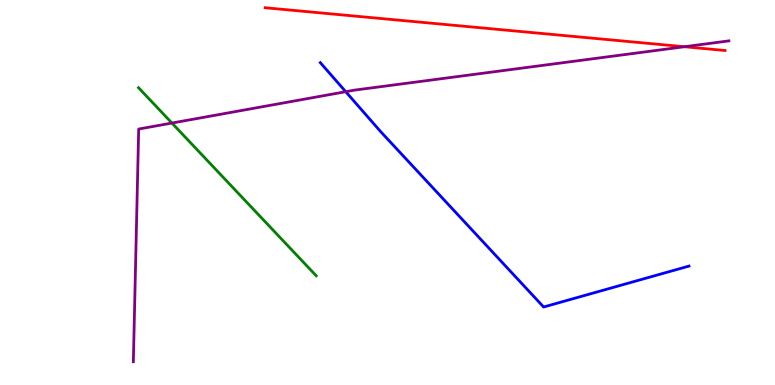[{'lines': ['blue', 'red'], 'intersections': []}, {'lines': ['green', 'red'], 'intersections': []}, {'lines': ['purple', 'red'], 'intersections': [{'x': 8.83, 'y': 8.79}]}, {'lines': ['blue', 'green'], 'intersections': []}, {'lines': ['blue', 'purple'], 'intersections': [{'x': 4.46, 'y': 7.62}]}, {'lines': ['green', 'purple'], 'intersections': [{'x': 2.22, 'y': 6.8}]}]